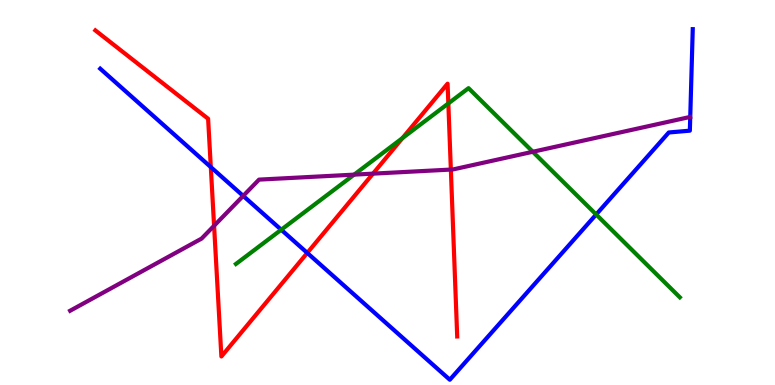[{'lines': ['blue', 'red'], 'intersections': [{'x': 2.72, 'y': 5.66}, {'x': 3.96, 'y': 3.43}]}, {'lines': ['green', 'red'], 'intersections': [{'x': 5.19, 'y': 6.41}, {'x': 5.78, 'y': 7.31}]}, {'lines': ['purple', 'red'], 'intersections': [{'x': 2.76, 'y': 4.14}, {'x': 4.81, 'y': 5.49}, {'x': 5.82, 'y': 5.6}]}, {'lines': ['blue', 'green'], 'intersections': [{'x': 3.63, 'y': 4.03}, {'x': 7.69, 'y': 4.43}]}, {'lines': ['blue', 'purple'], 'intersections': [{'x': 3.14, 'y': 4.91}]}, {'lines': ['green', 'purple'], 'intersections': [{'x': 4.57, 'y': 5.46}, {'x': 6.87, 'y': 6.06}]}]